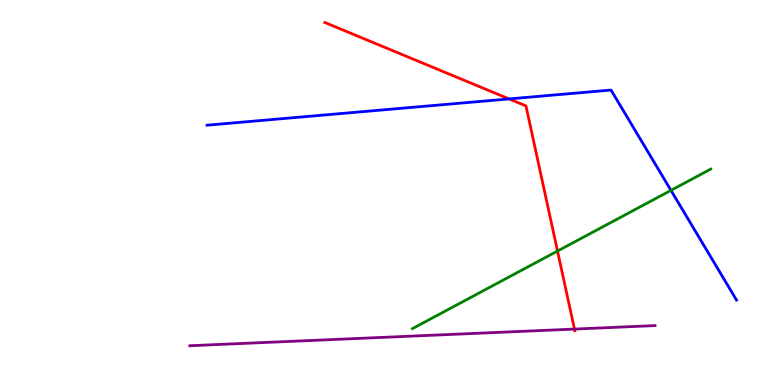[{'lines': ['blue', 'red'], 'intersections': [{'x': 6.57, 'y': 7.43}]}, {'lines': ['green', 'red'], 'intersections': [{'x': 7.19, 'y': 3.48}]}, {'lines': ['purple', 'red'], 'intersections': [{'x': 7.41, 'y': 1.45}]}, {'lines': ['blue', 'green'], 'intersections': [{'x': 8.66, 'y': 5.06}]}, {'lines': ['blue', 'purple'], 'intersections': []}, {'lines': ['green', 'purple'], 'intersections': []}]